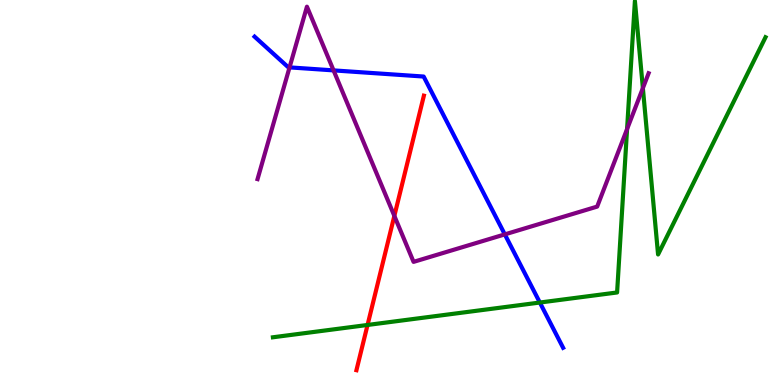[{'lines': ['blue', 'red'], 'intersections': []}, {'lines': ['green', 'red'], 'intersections': [{'x': 4.74, 'y': 1.56}]}, {'lines': ['purple', 'red'], 'intersections': [{'x': 5.09, 'y': 4.39}]}, {'lines': ['blue', 'green'], 'intersections': [{'x': 6.97, 'y': 2.14}]}, {'lines': ['blue', 'purple'], 'intersections': [{'x': 3.74, 'y': 8.25}, {'x': 4.3, 'y': 8.17}, {'x': 6.51, 'y': 3.91}]}, {'lines': ['green', 'purple'], 'intersections': [{'x': 8.09, 'y': 6.65}, {'x': 8.3, 'y': 7.71}]}]